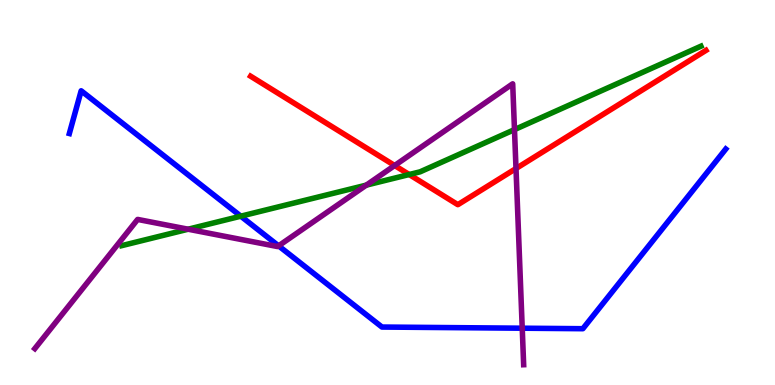[{'lines': ['blue', 'red'], 'intersections': []}, {'lines': ['green', 'red'], 'intersections': [{'x': 5.28, 'y': 5.47}]}, {'lines': ['purple', 'red'], 'intersections': [{'x': 5.09, 'y': 5.7}, {'x': 6.66, 'y': 5.62}]}, {'lines': ['blue', 'green'], 'intersections': [{'x': 3.11, 'y': 4.38}]}, {'lines': ['blue', 'purple'], 'intersections': [{'x': 3.59, 'y': 3.61}, {'x': 6.74, 'y': 1.48}]}, {'lines': ['green', 'purple'], 'intersections': [{'x': 2.43, 'y': 4.05}, {'x': 4.73, 'y': 5.19}, {'x': 6.64, 'y': 6.63}]}]